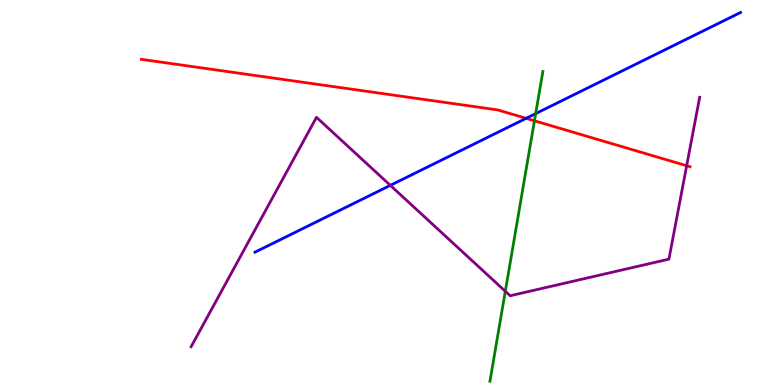[{'lines': ['blue', 'red'], 'intersections': [{'x': 6.79, 'y': 6.93}]}, {'lines': ['green', 'red'], 'intersections': [{'x': 6.9, 'y': 6.86}]}, {'lines': ['purple', 'red'], 'intersections': [{'x': 8.86, 'y': 5.7}]}, {'lines': ['blue', 'green'], 'intersections': [{'x': 6.91, 'y': 7.05}]}, {'lines': ['blue', 'purple'], 'intersections': [{'x': 5.04, 'y': 5.19}]}, {'lines': ['green', 'purple'], 'intersections': [{'x': 6.52, 'y': 2.43}]}]